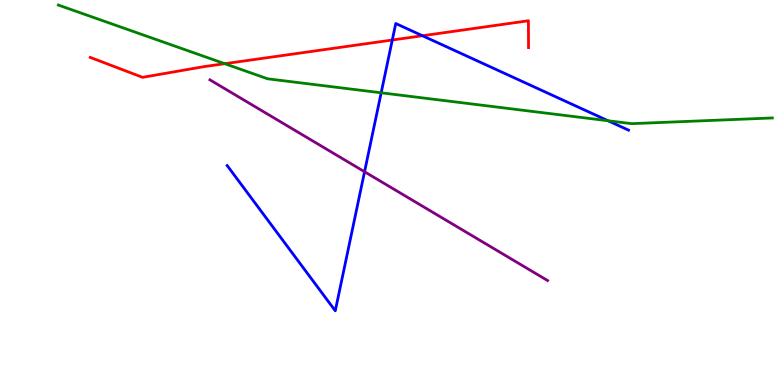[{'lines': ['blue', 'red'], 'intersections': [{'x': 5.06, 'y': 8.96}, {'x': 5.45, 'y': 9.07}]}, {'lines': ['green', 'red'], 'intersections': [{'x': 2.9, 'y': 8.35}]}, {'lines': ['purple', 'red'], 'intersections': []}, {'lines': ['blue', 'green'], 'intersections': [{'x': 4.92, 'y': 7.59}, {'x': 7.85, 'y': 6.86}]}, {'lines': ['blue', 'purple'], 'intersections': [{'x': 4.7, 'y': 5.54}]}, {'lines': ['green', 'purple'], 'intersections': []}]